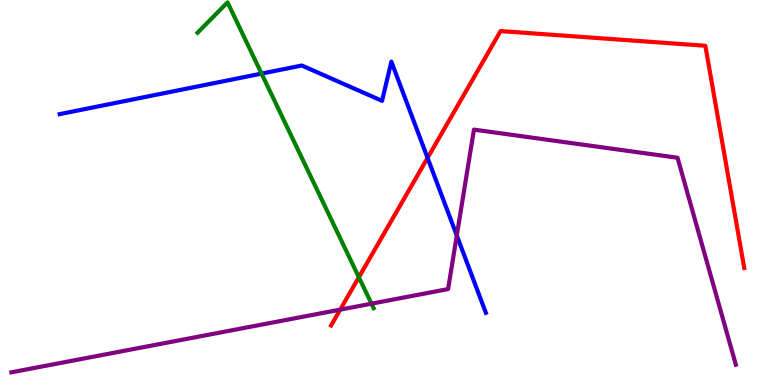[{'lines': ['blue', 'red'], 'intersections': [{'x': 5.52, 'y': 5.9}]}, {'lines': ['green', 'red'], 'intersections': [{'x': 4.63, 'y': 2.8}]}, {'lines': ['purple', 'red'], 'intersections': [{'x': 4.39, 'y': 1.96}]}, {'lines': ['blue', 'green'], 'intersections': [{'x': 3.38, 'y': 8.09}]}, {'lines': ['blue', 'purple'], 'intersections': [{'x': 5.89, 'y': 3.88}]}, {'lines': ['green', 'purple'], 'intersections': [{'x': 4.79, 'y': 2.11}]}]